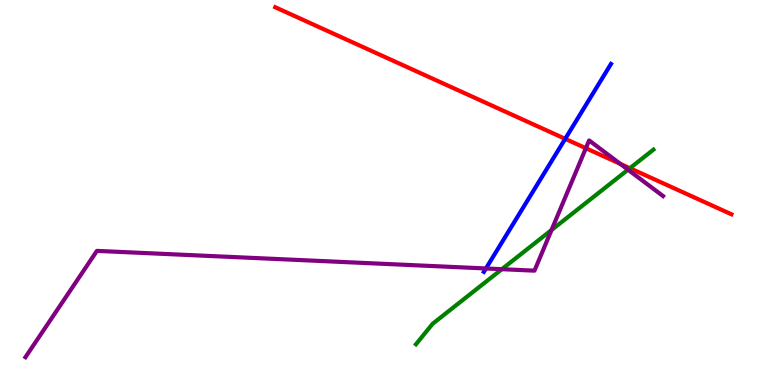[{'lines': ['blue', 'red'], 'intersections': [{'x': 7.29, 'y': 6.39}]}, {'lines': ['green', 'red'], 'intersections': [{'x': 8.13, 'y': 5.63}]}, {'lines': ['purple', 'red'], 'intersections': [{'x': 7.56, 'y': 6.15}, {'x': 8.0, 'y': 5.75}]}, {'lines': ['blue', 'green'], 'intersections': []}, {'lines': ['blue', 'purple'], 'intersections': [{'x': 6.27, 'y': 3.03}]}, {'lines': ['green', 'purple'], 'intersections': [{'x': 6.48, 'y': 3.01}, {'x': 7.12, 'y': 4.03}, {'x': 8.1, 'y': 5.59}]}]